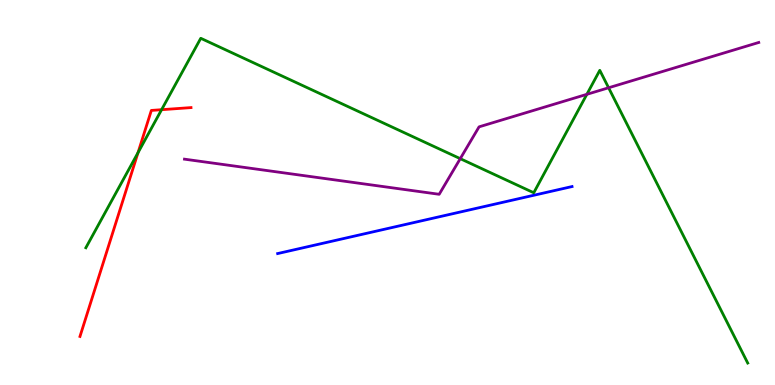[{'lines': ['blue', 'red'], 'intersections': []}, {'lines': ['green', 'red'], 'intersections': [{'x': 1.78, 'y': 6.03}, {'x': 2.09, 'y': 7.15}]}, {'lines': ['purple', 'red'], 'intersections': []}, {'lines': ['blue', 'green'], 'intersections': []}, {'lines': ['blue', 'purple'], 'intersections': []}, {'lines': ['green', 'purple'], 'intersections': [{'x': 5.94, 'y': 5.88}, {'x': 7.57, 'y': 7.55}, {'x': 7.85, 'y': 7.72}]}]